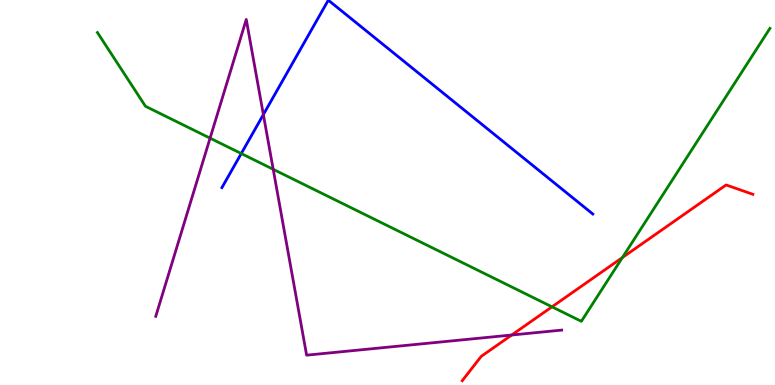[{'lines': ['blue', 'red'], 'intersections': []}, {'lines': ['green', 'red'], 'intersections': [{'x': 7.12, 'y': 2.03}, {'x': 8.03, 'y': 3.31}]}, {'lines': ['purple', 'red'], 'intersections': [{'x': 6.6, 'y': 1.3}]}, {'lines': ['blue', 'green'], 'intersections': [{'x': 3.11, 'y': 6.01}]}, {'lines': ['blue', 'purple'], 'intersections': [{'x': 3.4, 'y': 7.02}]}, {'lines': ['green', 'purple'], 'intersections': [{'x': 2.71, 'y': 6.41}, {'x': 3.53, 'y': 5.6}]}]